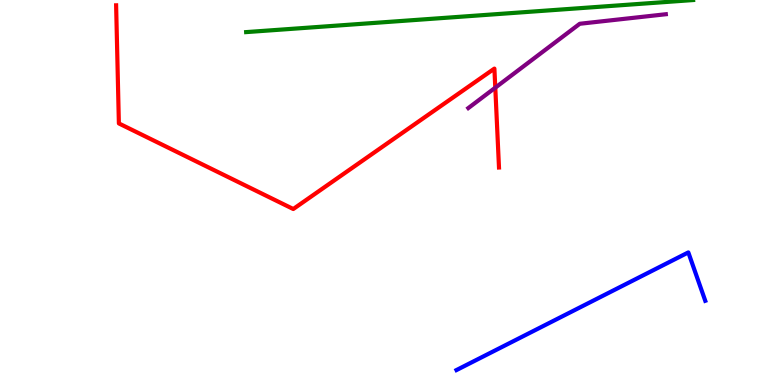[{'lines': ['blue', 'red'], 'intersections': []}, {'lines': ['green', 'red'], 'intersections': []}, {'lines': ['purple', 'red'], 'intersections': [{'x': 6.39, 'y': 7.72}]}, {'lines': ['blue', 'green'], 'intersections': []}, {'lines': ['blue', 'purple'], 'intersections': []}, {'lines': ['green', 'purple'], 'intersections': []}]